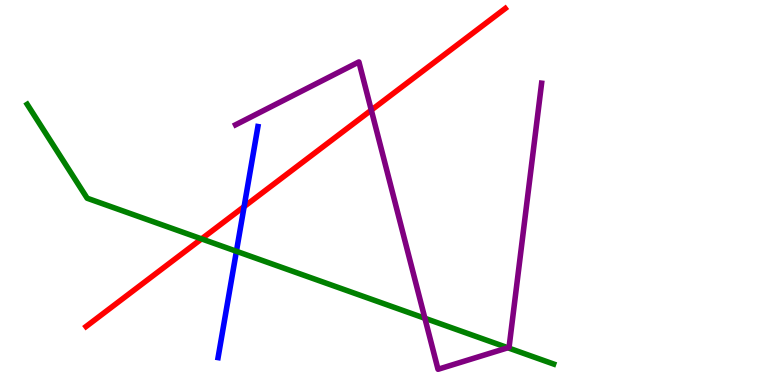[{'lines': ['blue', 'red'], 'intersections': [{'x': 3.15, 'y': 4.63}]}, {'lines': ['green', 'red'], 'intersections': [{'x': 2.6, 'y': 3.8}]}, {'lines': ['purple', 'red'], 'intersections': [{'x': 4.79, 'y': 7.14}]}, {'lines': ['blue', 'green'], 'intersections': [{'x': 3.05, 'y': 3.47}]}, {'lines': ['blue', 'purple'], 'intersections': []}, {'lines': ['green', 'purple'], 'intersections': [{'x': 5.48, 'y': 1.73}, {'x': 6.55, 'y': 0.967}]}]